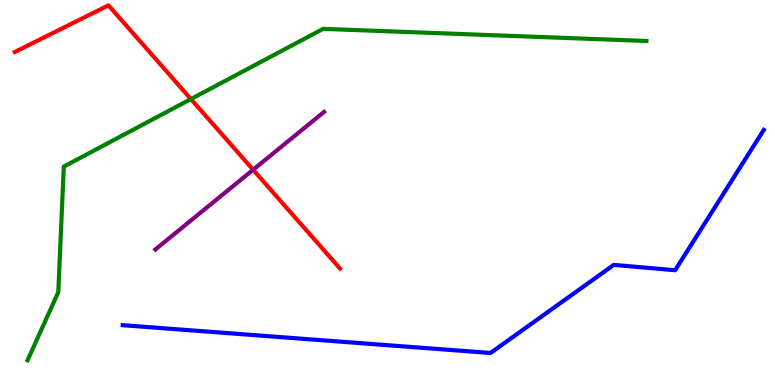[{'lines': ['blue', 'red'], 'intersections': []}, {'lines': ['green', 'red'], 'intersections': [{'x': 2.46, 'y': 7.43}]}, {'lines': ['purple', 'red'], 'intersections': [{'x': 3.27, 'y': 5.59}]}, {'lines': ['blue', 'green'], 'intersections': []}, {'lines': ['blue', 'purple'], 'intersections': []}, {'lines': ['green', 'purple'], 'intersections': []}]